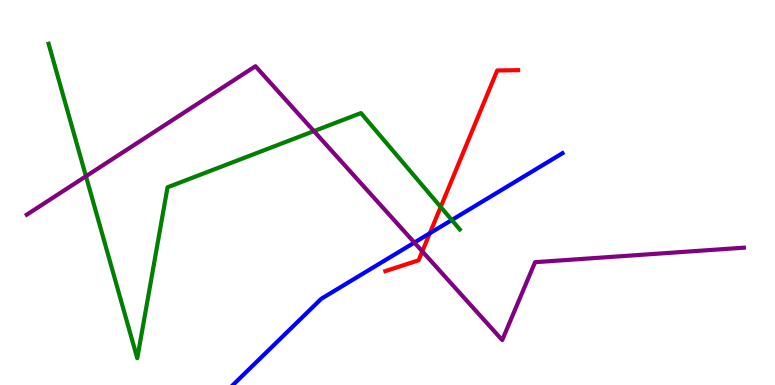[{'lines': ['blue', 'red'], 'intersections': [{'x': 5.55, 'y': 3.94}]}, {'lines': ['green', 'red'], 'intersections': [{'x': 5.69, 'y': 4.62}]}, {'lines': ['purple', 'red'], 'intersections': [{'x': 5.45, 'y': 3.47}]}, {'lines': ['blue', 'green'], 'intersections': [{'x': 5.83, 'y': 4.29}]}, {'lines': ['blue', 'purple'], 'intersections': [{'x': 5.35, 'y': 3.7}]}, {'lines': ['green', 'purple'], 'intersections': [{'x': 1.11, 'y': 5.42}, {'x': 4.05, 'y': 6.59}]}]